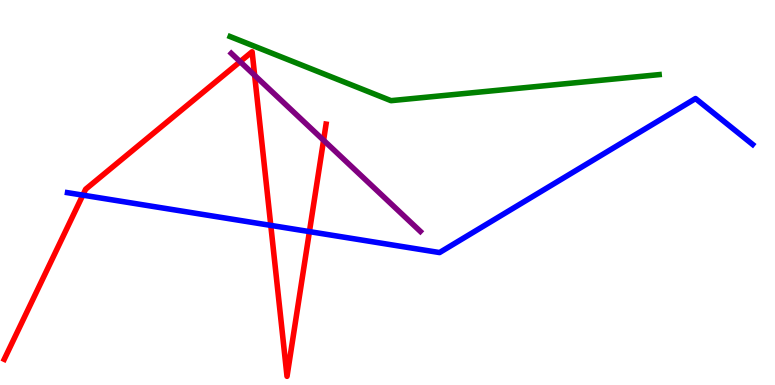[{'lines': ['blue', 'red'], 'intersections': [{'x': 1.07, 'y': 4.93}, {'x': 3.49, 'y': 4.15}, {'x': 3.99, 'y': 3.98}]}, {'lines': ['green', 'red'], 'intersections': []}, {'lines': ['purple', 'red'], 'intersections': [{'x': 3.1, 'y': 8.4}, {'x': 3.29, 'y': 8.04}, {'x': 4.18, 'y': 6.36}]}, {'lines': ['blue', 'green'], 'intersections': []}, {'lines': ['blue', 'purple'], 'intersections': []}, {'lines': ['green', 'purple'], 'intersections': []}]